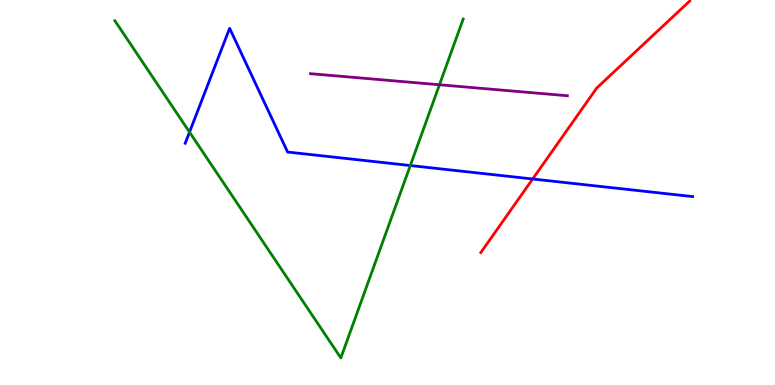[{'lines': ['blue', 'red'], 'intersections': [{'x': 6.87, 'y': 5.35}]}, {'lines': ['green', 'red'], 'intersections': []}, {'lines': ['purple', 'red'], 'intersections': []}, {'lines': ['blue', 'green'], 'intersections': [{'x': 2.45, 'y': 6.57}, {'x': 5.29, 'y': 5.7}]}, {'lines': ['blue', 'purple'], 'intersections': []}, {'lines': ['green', 'purple'], 'intersections': [{'x': 5.67, 'y': 7.8}]}]